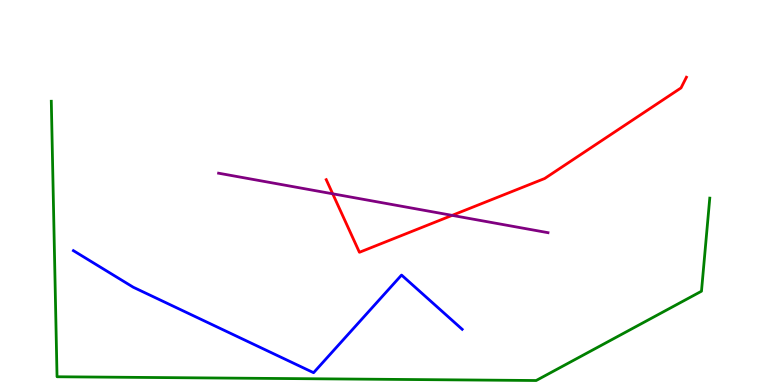[{'lines': ['blue', 'red'], 'intersections': []}, {'lines': ['green', 'red'], 'intersections': []}, {'lines': ['purple', 'red'], 'intersections': [{'x': 4.29, 'y': 4.97}, {'x': 5.83, 'y': 4.41}]}, {'lines': ['blue', 'green'], 'intersections': []}, {'lines': ['blue', 'purple'], 'intersections': []}, {'lines': ['green', 'purple'], 'intersections': []}]